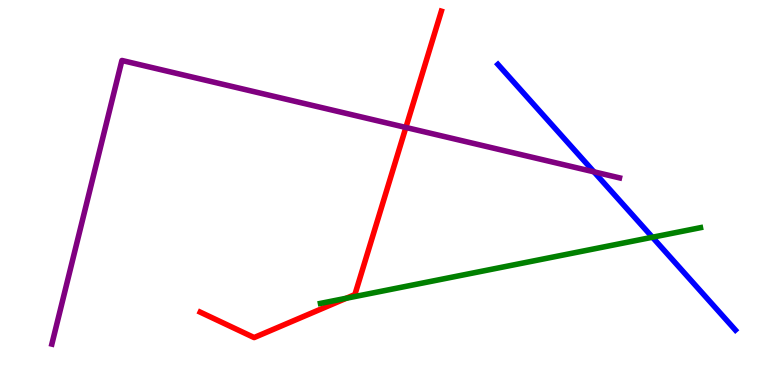[{'lines': ['blue', 'red'], 'intersections': []}, {'lines': ['green', 'red'], 'intersections': [{'x': 4.47, 'y': 2.25}]}, {'lines': ['purple', 'red'], 'intersections': [{'x': 5.24, 'y': 6.69}]}, {'lines': ['blue', 'green'], 'intersections': [{'x': 8.42, 'y': 3.84}]}, {'lines': ['blue', 'purple'], 'intersections': [{'x': 7.66, 'y': 5.54}]}, {'lines': ['green', 'purple'], 'intersections': []}]